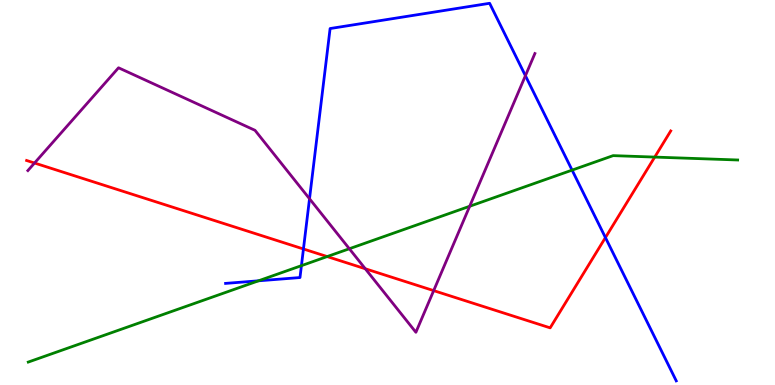[{'lines': ['blue', 'red'], 'intersections': [{'x': 3.92, 'y': 3.53}, {'x': 7.81, 'y': 3.83}]}, {'lines': ['green', 'red'], 'intersections': [{'x': 4.22, 'y': 3.34}, {'x': 8.45, 'y': 5.92}]}, {'lines': ['purple', 'red'], 'intersections': [{'x': 0.446, 'y': 5.77}, {'x': 4.71, 'y': 3.02}, {'x': 5.6, 'y': 2.45}]}, {'lines': ['blue', 'green'], 'intersections': [{'x': 3.34, 'y': 2.71}, {'x': 3.89, 'y': 3.1}, {'x': 7.38, 'y': 5.58}]}, {'lines': ['blue', 'purple'], 'intersections': [{'x': 3.99, 'y': 4.84}, {'x': 6.78, 'y': 8.03}]}, {'lines': ['green', 'purple'], 'intersections': [{'x': 4.51, 'y': 3.54}, {'x': 6.06, 'y': 4.64}]}]